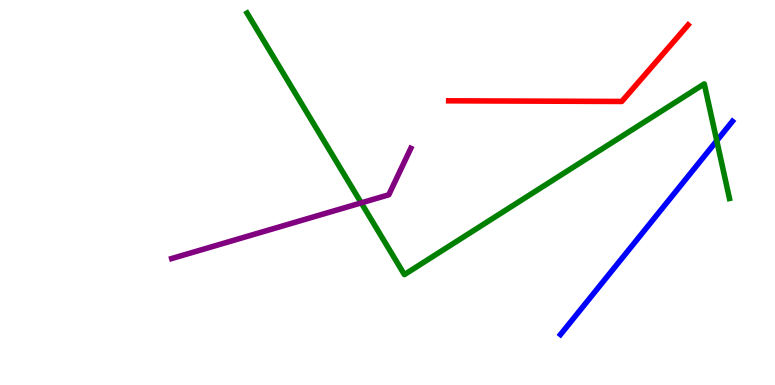[{'lines': ['blue', 'red'], 'intersections': []}, {'lines': ['green', 'red'], 'intersections': []}, {'lines': ['purple', 'red'], 'intersections': []}, {'lines': ['blue', 'green'], 'intersections': [{'x': 9.25, 'y': 6.34}]}, {'lines': ['blue', 'purple'], 'intersections': []}, {'lines': ['green', 'purple'], 'intersections': [{'x': 4.66, 'y': 4.73}]}]